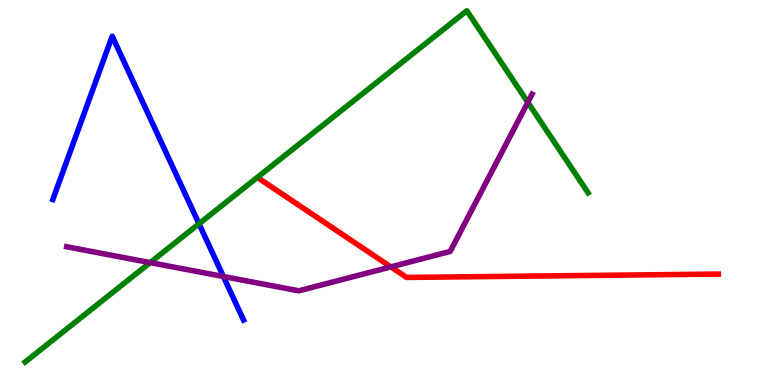[{'lines': ['blue', 'red'], 'intersections': []}, {'lines': ['green', 'red'], 'intersections': []}, {'lines': ['purple', 'red'], 'intersections': [{'x': 5.04, 'y': 3.07}]}, {'lines': ['blue', 'green'], 'intersections': [{'x': 2.57, 'y': 4.19}]}, {'lines': ['blue', 'purple'], 'intersections': [{'x': 2.88, 'y': 2.82}]}, {'lines': ['green', 'purple'], 'intersections': [{'x': 1.94, 'y': 3.18}, {'x': 6.81, 'y': 7.34}]}]